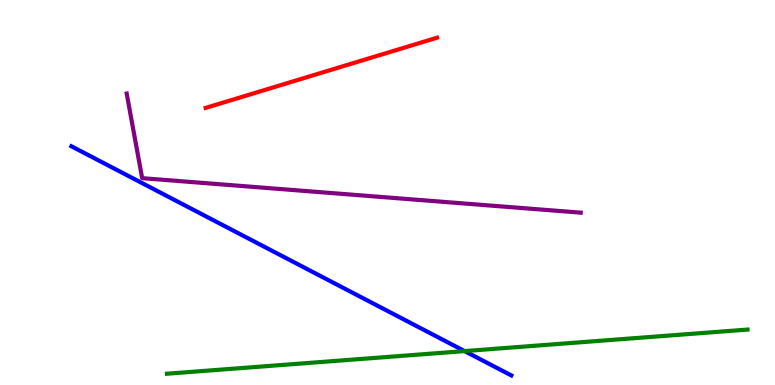[{'lines': ['blue', 'red'], 'intersections': []}, {'lines': ['green', 'red'], 'intersections': []}, {'lines': ['purple', 'red'], 'intersections': []}, {'lines': ['blue', 'green'], 'intersections': [{'x': 5.99, 'y': 0.881}]}, {'lines': ['blue', 'purple'], 'intersections': []}, {'lines': ['green', 'purple'], 'intersections': []}]